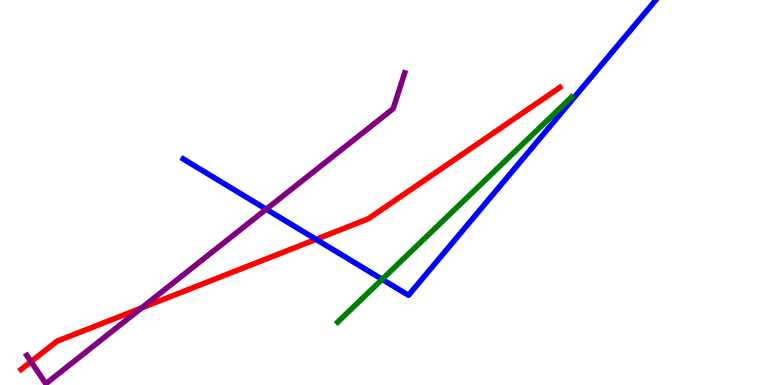[{'lines': ['blue', 'red'], 'intersections': [{'x': 4.08, 'y': 3.78}]}, {'lines': ['green', 'red'], 'intersections': []}, {'lines': ['purple', 'red'], 'intersections': [{'x': 0.4, 'y': 0.607}, {'x': 1.83, 'y': 2.0}]}, {'lines': ['blue', 'green'], 'intersections': [{'x': 4.93, 'y': 2.74}]}, {'lines': ['blue', 'purple'], 'intersections': [{'x': 3.44, 'y': 4.57}]}, {'lines': ['green', 'purple'], 'intersections': []}]